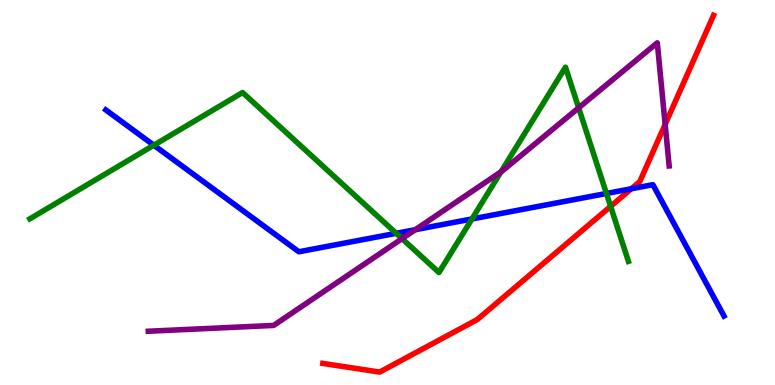[{'lines': ['blue', 'red'], 'intersections': [{'x': 8.15, 'y': 5.1}]}, {'lines': ['green', 'red'], 'intersections': [{'x': 7.88, 'y': 4.64}]}, {'lines': ['purple', 'red'], 'intersections': [{'x': 8.58, 'y': 6.77}]}, {'lines': ['blue', 'green'], 'intersections': [{'x': 1.98, 'y': 6.23}, {'x': 5.11, 'y': 3.94}, {'x': 6.09, 'y': 4.31}, {'x': 7.82, 'y': 4.97}]}, {'lines': ['blue', 'purple'], 'intersections': [{'x': 5.36, 'y': 4.03}]}, {'lines': ['green', 'purple'], 'intersections': [{'x': 5.19, 'y': 3.8}, {'x': 6.47, 'y': 5.54}, {'x': 7.47, 'y': 7.2}]}]